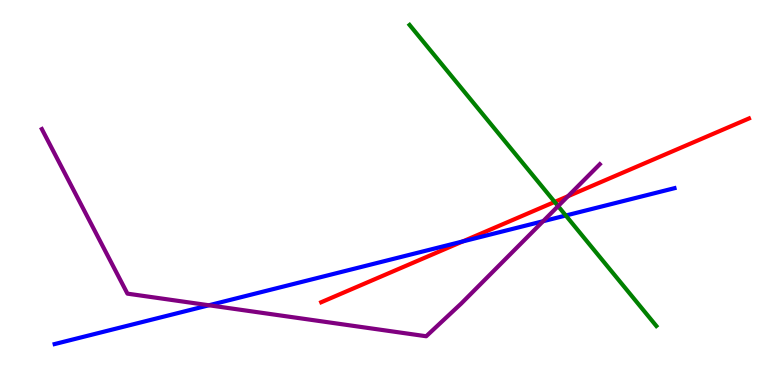[{'lines': ['blue', 'red'], 'intersections': [{'x': 5.97, 'y': 3.73}]}, {'lines': ['green', 'red'], 'intersections': [{'x': 7.16, 'y': 4.75}]}, {'lines': ['purple', 'red'], 'intersections': [{'x': 7.33, 'y': 4.9}]}, {'lines': ['blue', 'green'], 'intersections': [{'x': 7.3, 'y': 4.4}]}, {'lines': ['blue', 'purple'], 'intersections': [{'x': 2.7, 'y': 2.07}, {'x': 7.01, 'y': 4.25}]}, {'lines': ['green', 'purple'], 'intersections': [{'x': 7.2, 'y': 4.65}]}]